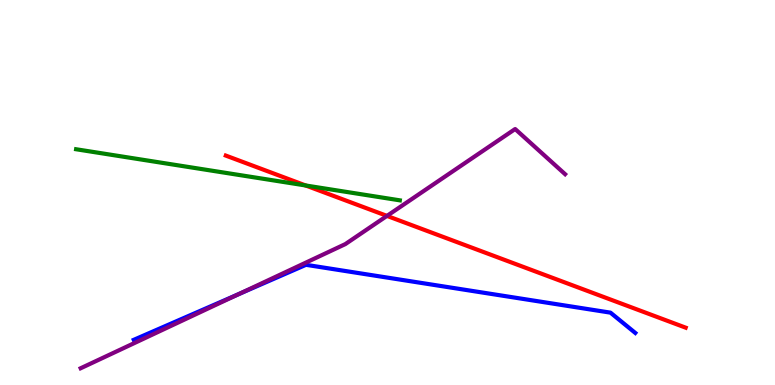[{'lines': ['blue', 'red'], 'intersections': []}, {'lines': ['green', 'red'], 'intersections': [{'x': 3.94, 'y': 5.18}]}, {'lines': ['purple', 'red'], 'intersections': [{'x': 4.99, 'y': 4.39}]}, {'lines': ['blue', 'green'], 'intersections': []}, {'lines': ['blue', 'purple'], 'intersections': [{'x': 3.08, 'y': 2.36}]}, {'lines': ['green', 'purple'], 'intersections': []}]